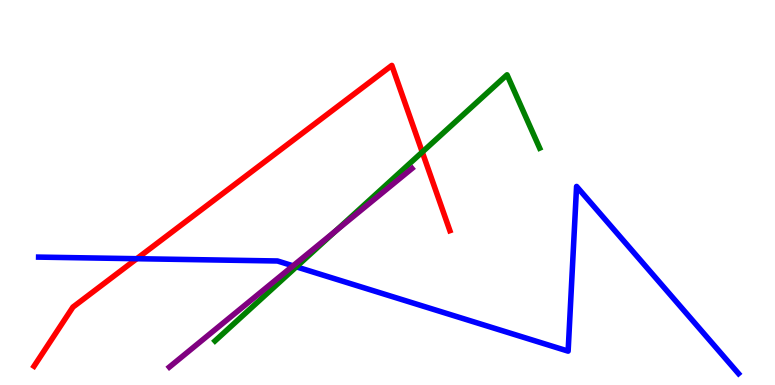[{'lines': ['blue', 'red'], 'intersections': [{'x': 1.76, 'y': 3.28}]}, {'lines': ['green', 'red'], 'intersections': [{'x': 5.45, 'y': 6.05}]}, {'lines': ['purple', 'red'], 'intersections': []}, {'lines': ['blue', 'green'], 'intersections': [{'x': 3.82, 'y': 3.07}]}, {'lines': ['blue', 'purple'], 'intersections': [{'x': 3.78, 'y': 3.1}]}, {'lines': ['green', 'purple'], 'intersections': [{'x': 4.33, 'y': 4.01}]}]